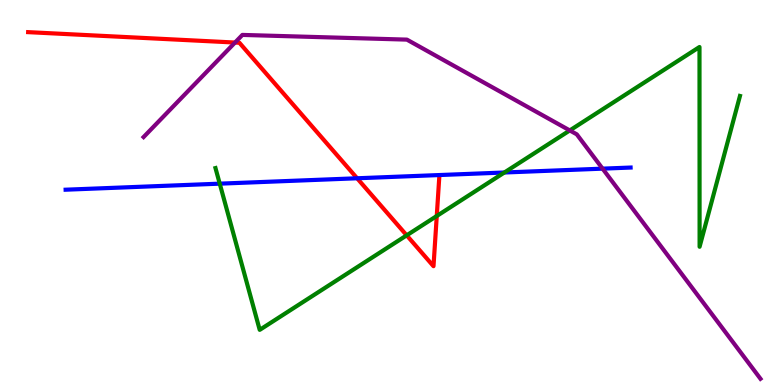[{'lines': ['blue', 'red'], 'intersections': [{'x': 4.61, 'y': 5.37}]}, {'lines': ['green', 'red'], 'intersections': [{'x': 5.25, 'y': 3.89}, {'x': 5.64, 'y': 4.39}]}, {'lines': ['purple', 'red'], 'intersections': [{'x': 3.03, 'y': 8.89}]}, {'lines': ['blue', 'green'], 'intersections': [{'x': 2.84, 'y': 5.23}, {'x': 6.51, 'y': 5.52}]}, {'lines': ['blue', 'purple'], 'intersections': [{'x': 7.78, 'y': 5.62}]}, {'lines': ['green', 'purple'], 'intersections': [{'x': 7.35, 'y': 6.61}]}]